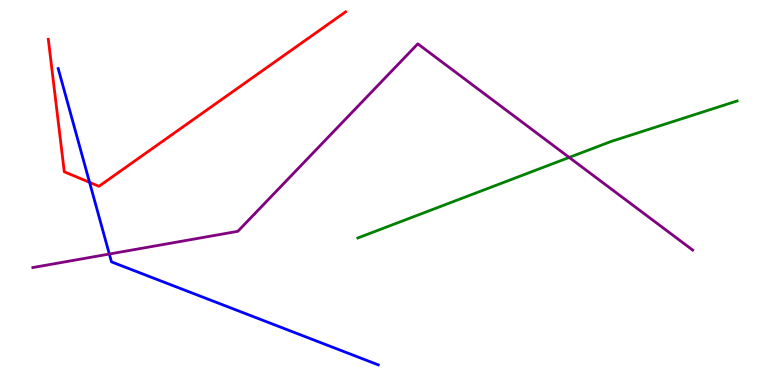[{'lines': ['blue', 'red'], 'intersections': [{'x': 1.16, 'y': 5.26}]}, {'lines': ['green', 'red'], 'intersections': []}, {'lines': ['purple', 'red'], 'intersections': []}, {'lines': ['blue', 'green'], 'intersections': []}, {'lines': ['blue', 'purple'], 'intersections': [{'x': 1.41, 'y': 3.4}]}, {'lines': ['green', 'purple'], 'intersections': [{'x': 7.34, 'y': 5.91}]}]